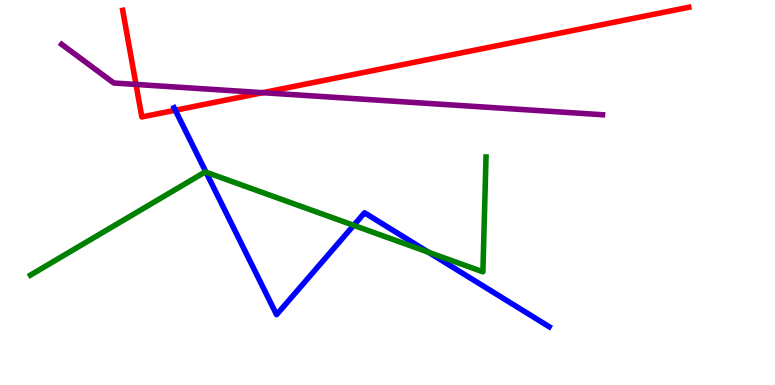[{'lines': ['blue', 'red'], 'intersections': [{'x': 2.26, 'y': 7.14}]}, {'lines': ['green', 'red'], 'intersections': []}, {'lines': ['purple', 'red'], 'intersections': [{'x': 1.75, 'y': 7.81}, {'x': 3.39, 'y': 7.59}]}, {'lines': ['blue', 'green'], 'intersections': [{'x': 2.66, 'y': 5.53}, {'x': 4.56, 'y': 4.15}, {'x': 5.53, 'y': 3.45}]}, {'lines': ['blue', 'purple'], 'intersections': []}, {'lines': ['green', 'purple'], 'intersections': []}]